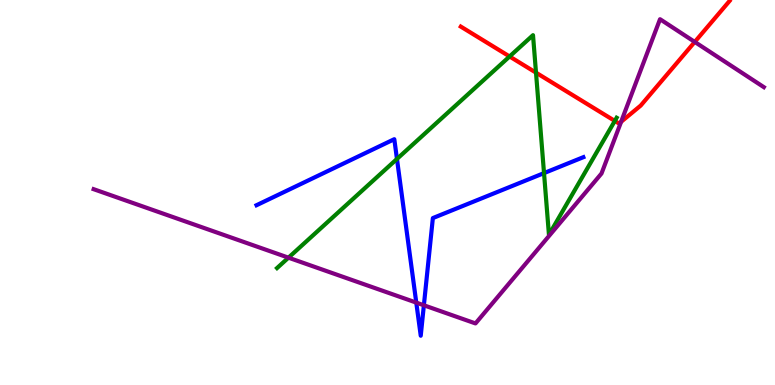[{'lines': ['blue', 'red'], 'intersections': []}, {'lines': ['green', 'red'], 'intersections': [{'x': 6.58, 'y': 8.53}, {'x': 6.92, 'y': 8.11}, {'x': 7.93, 'y': 6.86}]}, {'lines': ['purple', 'red'], 'intersections': [{'x': 8.01, 'y': 6.84}, {'x': 8.96, 'y': 8.91}]}, {'lines': ['blue', 'green'], 'intersections': [{'x': 5.12, 'y': 5.87}, {'x': 7.02, 'y': 5.5}]}, {'lines': ['blue', 'purple'], 'intersections': [{'x': 5.37, 'y': 2.14}, {'x': 5.47, 'y': 2.07}]}, {'lines': ['green', 'purple'], 'intersections': [{'x': 3.72, 'y': 3.31}]}]